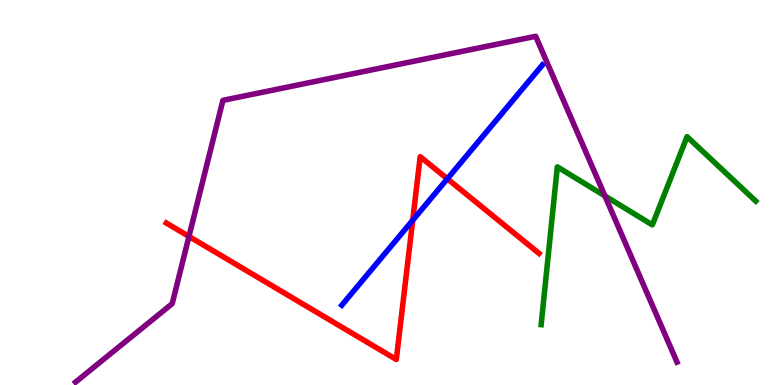[{'lines': ['blue', 'red'], 'intersections': [{'x': 5.33, 'y': 4.28}, {'x': 5.77, 'y': 5.36}]}, {'lines': ['green', 'red'], 'intersections': []}, {'lines': ['purple', 'red'], 'intersections': [{'x': 2.44, 'y': 3.86}]}, {'lines': ['blue', 'green'], 'intersections': []}, {'lines': ['blue', 'purple'], 'intersections': []}, {'lines': ['green', 'purple'], 'intersections': [{'x': 7.81, 'y': 4.91}]}]